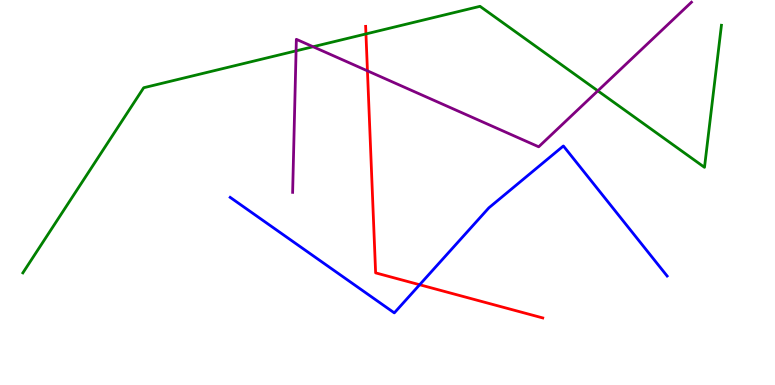[{'lines': ['blue', 'red'], 'intersections': [{'x': 5.41, 'y': 2.6}]}, {'lines': ['green', 'red'], 'intersections': [{'x': 4.72, 'y': 9.12}]}, {'lines': ['purple', 'red'], 'intersections': [{'x': 4.74, 'y': 8.16}]}, {'lines': ['blue', 'green'], 'intersections': []}, {'lines': ['blue', 'purple'], 'intersections': []}, {'lines': ['green', 'purple'], 'intersections': [{'x': 3.82, 'y': 8.68}, {'x': 4.04, 'y': 8.79}, {'x': 7.71, 'y': 7.64}]}]